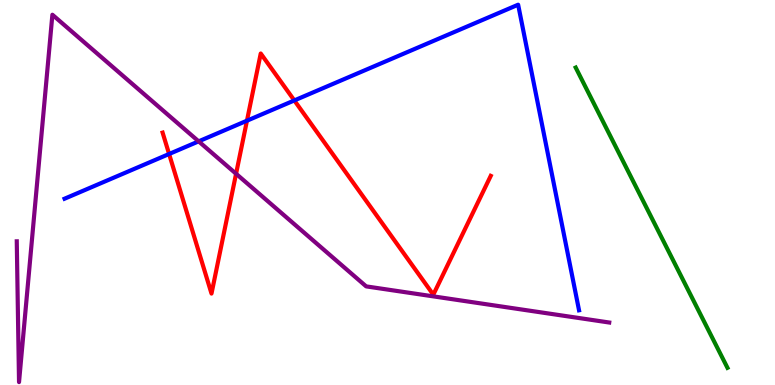[{'lines': ['blue', 'red'], 'intersections': [{'x': 2.18, 'y': 6.0}, {'x': 3.19, 'y': 6.87}, {'x': 3.8, 'y': 7.39}]}, {'lines': ['green', 'red'], 'intersections': []}, {'lines': ['purple', 'red'], 'intersections': [{'x': 3.05, 'y': 5.49}]}, {'lines': ['blue', 'green'], 'intersections': []}, {'lines': ['blue', 'purple'], 'intersections': [{'x': 2.56, 'y': 6.33}]}, {'lines': ['green', 'purple'], 'intersections': []}]